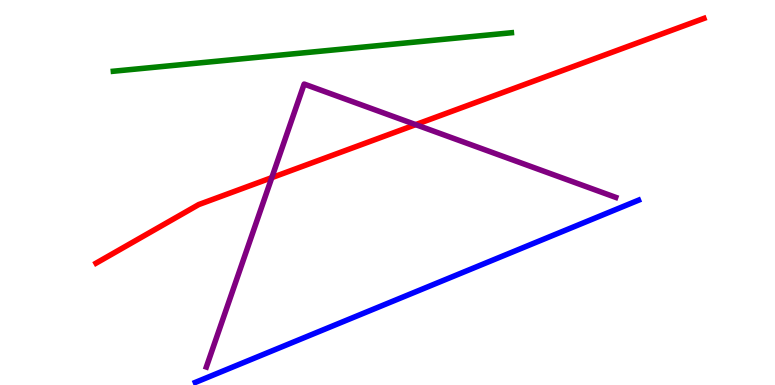[{'lines': ['blue', 'red'], 'intersections': []}, {'lines': ['green', 'red'], 'intersections': []}, {'lines': ['purple', 'red'], 'intersections': [{'x': 3.51, 'y': 5.39}, {'x': 5.36, 'y': 6.76}]}, {'lines': ['blue', 'green'], 'intersections': []}, {'lines': ['blue', 'purple'], 'intersections': []}, {'lines': ['green', 'purple'], 'intersections': []}]